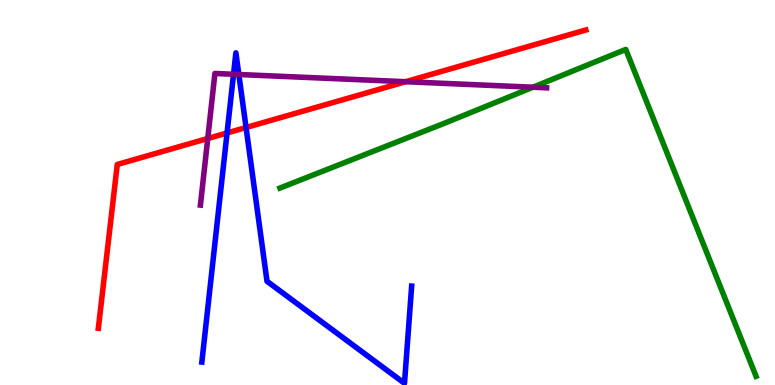[{'lines': ['blue', 'red'], 'intersections': [{'x': 2.93, 'y': 6.55}, {'x': 3.17, 'y': 6.69}]}, {'lines': ['green', 'red'], 'intersections': []}, {'lines': ['purple', 'red'], 'intersections': [{'x': 2.68, 'y': 6.4}, {'x': 5.23, 'y': 7.88}]}, {'lines': ['blue', 'green'], 'intersections': []}, {'lines': ['blue', 'purple'], 'intersections': [{'x': 3.01, 'y': 8.07}, {'x': 3.08, 'y': 8.06}]}, {'lines': ['green', 'purple'], 'intersections': [{'x': 6.88, 'y': 7.73}]}]